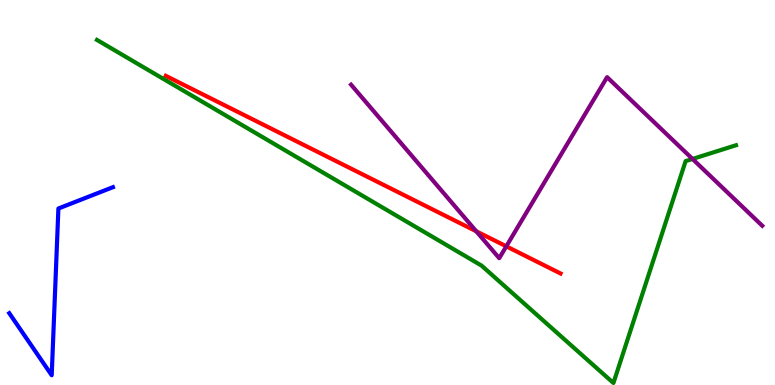[{'lines': ['blue', 'red'], 'intersections': []}, {'lines': ['green', 'red'], 'intersections': []}, {'lines': ['purple', 'red'], 'intersections': [{'x': 6.15, 'y': 3.99}, {'x': 6.53, 'y': 3.6}]}, {'lines': ['blue', 'green'], 'intersections': []}, {'lines': ['blue', 'purple'], 'intersections': []}, {'lines': ['green', 'purple'], 'intersections': [{'x': 8.94, 'y': 5.87}]}]